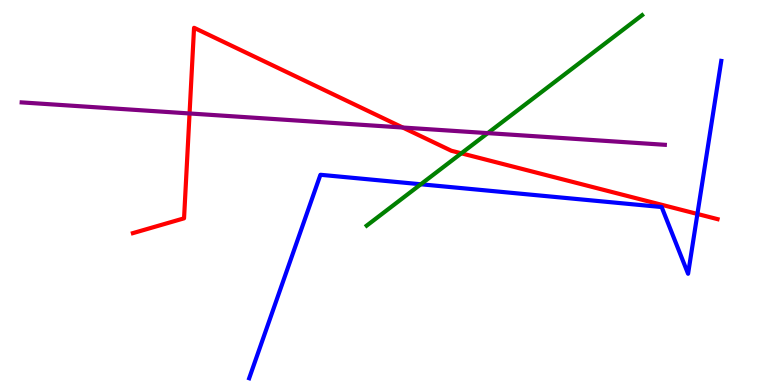[{'lines': ['blue', 'red'], 'intersections': [{'x': 9.0, 'y': 4.44}]}, {'lines': ['green', 'red'], 'intersections': [{'x': 5.95, 'y': 6.02}]}, {'lines': ['purple', 'red'], 'intersections': [{'x': 2.45, 'y': 7.05}, {'x': 5.2, 'y': 6.69}]}, {'lines': ['blue', 'green'], 'intersections': [{'x': 5.43, 'y': 5.21}]}, {'lines': ['blue', 'purple'], 'intersections': []}, {'lines': ['green', 'purple'], 'intersections': [{'x': 6.29, 'y': 6.54}]}]